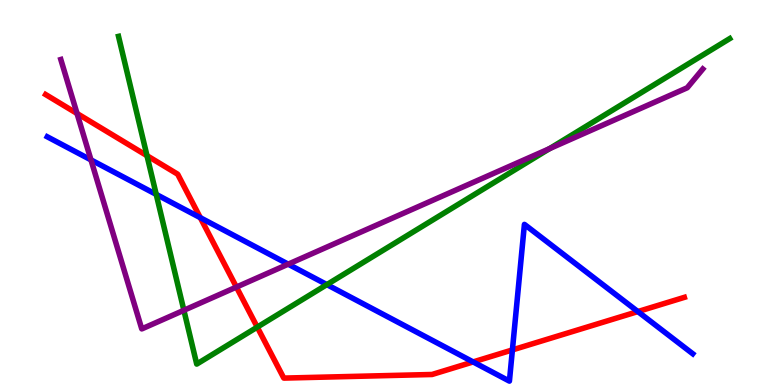[{'lines': ['blue', 'red'], 'intersections': [{'x': 2.58, 'y': 4.35}, {'x': 6.1, 'y': 0.599}, {'x': 6.61, 'y': 0.911}, {'x': 8.23, 'y': 1.91}]}, {'lines': ['green', 'red'], 'intersections': [{'x': 1.9, 'y': 5.96}, {'x': 3.32, 'y': 1.5}]}, {'lines': ['purple', 'red'], 'intersections': [{'x': 0.994, 'y': 7.05}, {'x': 3.05, 'y': 2.54}]}, {'lines': ['blue', 'green'], 'intersections': [{'x': 2.02, 'y': 4.95}, {'x': 4.22, 'y': 2.61}]}, {'lines': ['blue', 'purple'], 'intersections': [{'x': 1.17, 'y': 5.85}, {'x': 3.72, 'y': 3.14}]}, {'lines': ['green', 'purple'], 'intersections': [{'x': 2.37, 'y': 1.94}, {'x': 7.09, 'y': 6.14}]}]